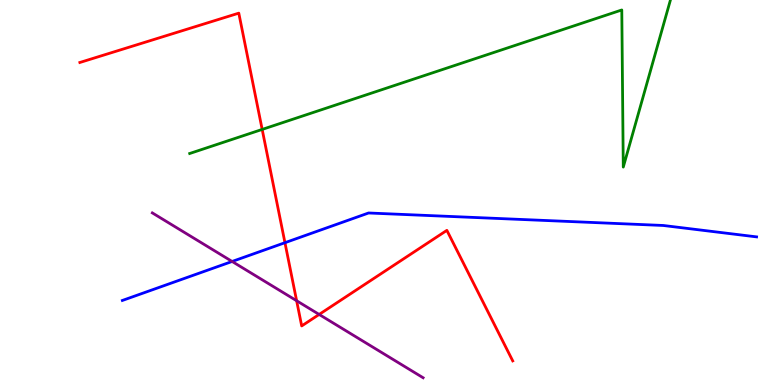[{'lines': ['blue', 'red'], 'intersections': [{'x': 3.68, 'y': 3.7}]}, {'lines': ['green', 'red'], 'intersections': [{'x': 3.38, 'y': 6.64}]}, {'lines': ['purple', 'red'], 'intersections': [{'x': 3.83, 'y': 2.19}, {'x': 4.12, 'y': 1.83}]}, {'lines': ['blue', 'green'], 'intersections': []}, {'lines': ['blue', 'purple'], 'intersections': [{'x': 3.0, 'y': 3.21}]}, {'lines': ['green', 'purple'], 'intersections': []}]